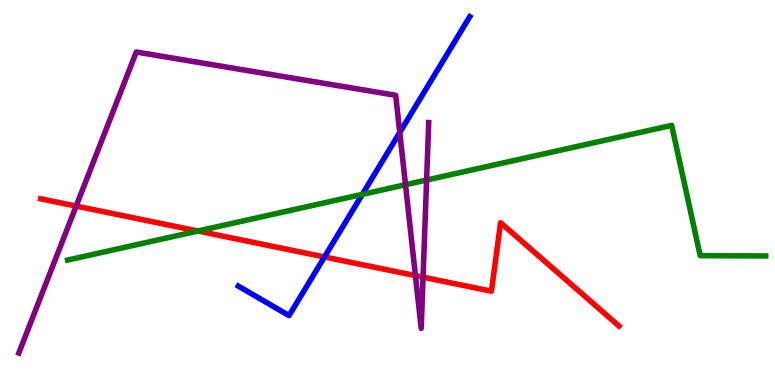[{'lines': ['blue', 'red'], 'intersections': [{'x': 4.19, 'y': 3.33}]}, {'lines': ['green', 'red'], 'intersections': [{'x': 2.55, 'y': 4.0}]}, {'lines': ['purple', 'red'], 'intersections': [{'x': 0.983, 'y': 4.65}, {'x': 5.36, 'y': 2.84}, {'x': 5.46, 'y': 2.8}]}, {'lines': ['blue', 'green'], 'intersections': [{'x': 4.68, 'y': 4.95}]}, {'lines': ['blue', 'purple'], 'intersections': [{'x': 5.16, 'y': 6.56}]}, {'lines': ['green', 'purple'], 'intersections': [{'x': 5.23, 'y': 5.2}, {'x': 5.5, 'y': 5.32}]}]